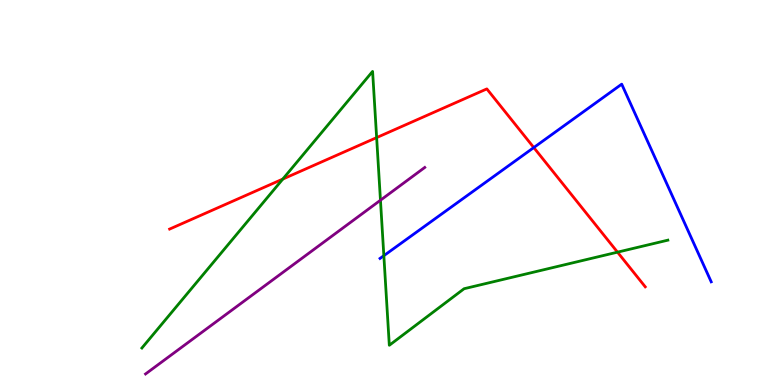[{'lines': ['blue', 'red'], 'intersections': [{'x': 6.89, 'y': 6.17}]}, {'lines': ['green', 'red'], 'intersections': [{'x': 3.65, 'y': 5.35}, {'x': 4.86, 'y': 6.43}, {'x': 7.97, 'y': 3.45}]}, {'lines': ['purple', 'red'], 'intersections': []}, {'lines': ['blue', 'green'], 'intersections': [{'x': 4.95, 'y': 3.36}]}, {'lines': ['blue', 'purple'], 'intersections': []}, {'lines': ['green', 'purple'], 'intersections': [{'x': 4.91, 'y': 4.8}]}]